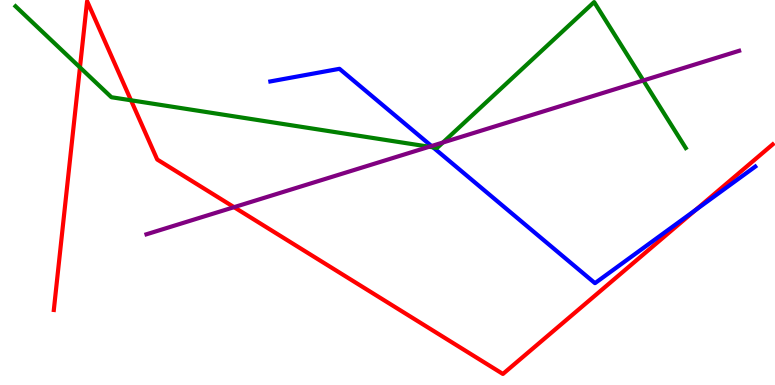[{'lines': ['blue', 'red'], 'intersections': [{'x': 8.98, 'y': 4.55}]}, {'lines': ['green', 'red'], 'intersections': [{'x': 1.03, 'y': 8.25}, {'x': 1.69, 'y': 7.4}]}, {'lines': ['purple', 'red'], 'intersections': [{'x': 3.02, 'y': 4.62}]}, {'lines': ['blue', 'green'], 'intersections': [{'x': 5.59, 'y': 6.17}]}, {'lines': ['blue', 'purple'], 'intersections': [{'x': 5.57, 'y': 6.21}]}, {'lines': ['green', 'purple'], 'intersections': [{'x': 5.54, 'y': 6.19}, {'x': 5.71, 'y': 6.3}, {'x': 8.3, 'y': 7.91}]}]